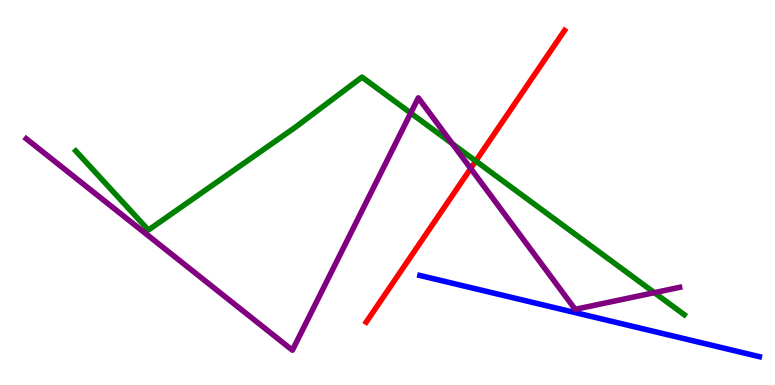[{'lines': ['blue', 'red'], 'intersections': []}, {'lines': ['green', 'red'], 'intersections': [{'x': 6.14, 'y': 5.82}]}, {'lines': ['purple', 'red'], 'intersections': [{'x': 6.07, 'y': 5.62}]}, {'lines': ['blue', 'green'], 'intersections': []}, {'lines': ['blue', 'purple'], 'intersections': []}, {'lines': ['green', 'purple'], 'intersections': [{'x': 5.3, 'y': 7.06}, {'x': 5.84, 'y': 6.27}, {'x': 8.44, 'y': 2.4}]}]